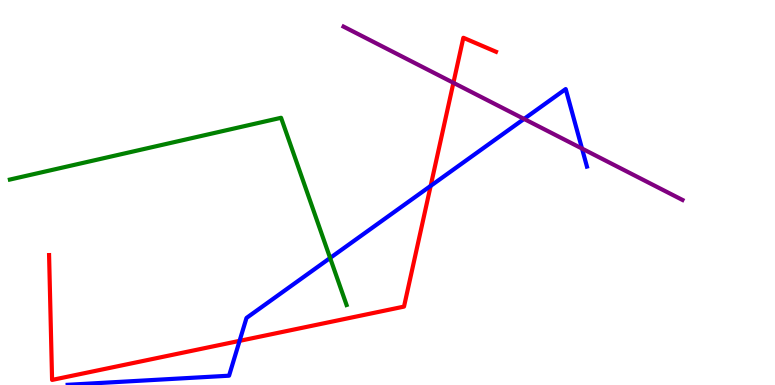[{'lines': ['blue', 'red'], 'intersections': [{'x': 3.09, 'y': 1.15}, {'x': 5.56, 'y': 5.17}]}, {'lines': ['green', 'red'], 'intersections': []}, {'lines': ['purple', 'red'], 'intersections': [{'x': 5.85, 'y': 7.85}]}, {'lines': ['blue', 'green'], 'intersections': [{'x': 4.26, 'y': 3.3}]}, {'lines': ['blue', 'purple'], 'intersections': [{'x': 6.76, 'y': 6.91}, {'x': 7.51, 'y': 6.14}]}, {'lines': ['green', 'purple'], 'intersections': []}]